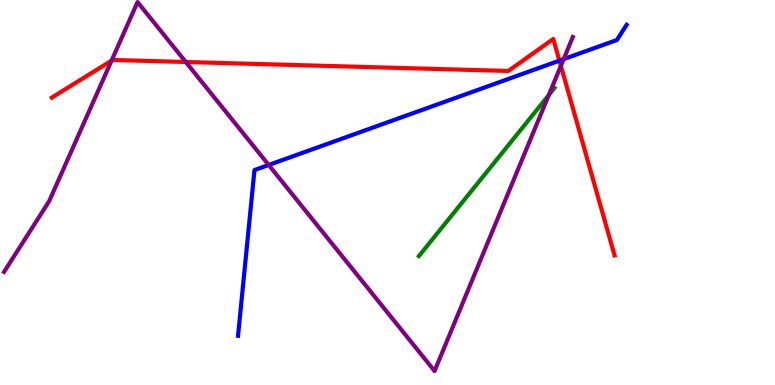[{'lines': ['blue', 'red'], 'intersections': [{'x': 7.22, 'y': 8.42}]}, {'lines': ['green', 'red'], 'intersections': []}, {'lines': ['purple', 'red'], 'intersections': [{'x': 1.44, 'y': 8.43}, {'x': 2.4, 'y': 8.39}, {'x': 7.24, 'y': 8.29}]}, {'lines': ['blue', 'green'], 'intersections': []}, {'lines': ['blue', 'purple'], 'intersections': [{'x': 3.47, 'y': 5.72}, {'x': 7.27, 'y': 8.46}]}, {'lines': ['green', 'purple'], 'intersections': [{'x': 7.08, 'y': 7.53}]}]